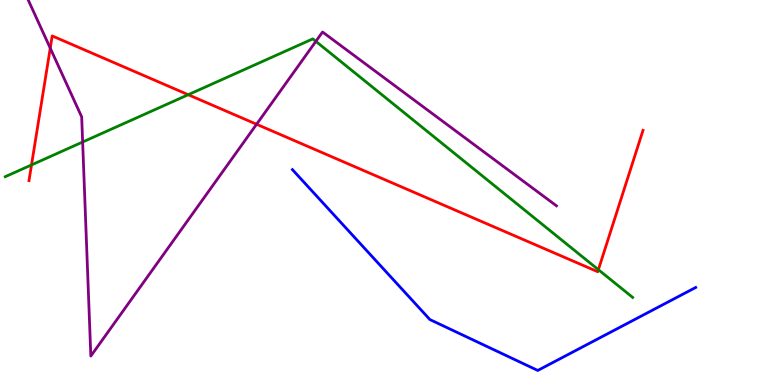[{'lines': ['blue', 'red'], 'intersections': []}, {'lines': ['green', 'red'], 'intersections': [{'x': 0.407, 'y': 5.72}, {'x': 2.43, 'y': 7.54}, {'x': 7.72, 'y': 3.0}]}, {'lines': ['purple', 'red'], 'intersections': [{'x': 0.648, 'y': 8.75}, {'x': 3.31, 'y': 6.77}]}, {'lines': ['blue', 'green'], 'intersections': []}, {'lines': ['blue', 'purple'], 'intersections': []}, {'lines': ['green', 'purple'], 'intersections': [{'x': 1.07, 'y': 6.31}, {'x': 4.08, 'y': 8.93}]}]